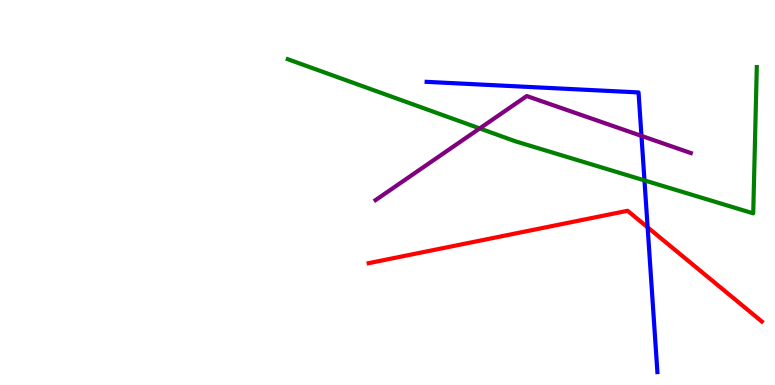[{'lines': ['blue', 'red'], 'intersections': [{'x': 8.36, 'y': 4.1}]}, {'lines': ['green', 'red'], 'intersections': []}, {'lines': ['purple', 'red'], 'intersections': []}, {'lines': ['blue', 'green'], 'intersections': [{'x': 8.32, 'y': 5.31}]}, {'lines': ['blue', 'purple'], 'intersections': [{'x': 8.28, 'y': 6.47}]}, {'lines': ['green', 'purple'], 'intersections': [{'x': 6.19, 'y': 6.66}]}]